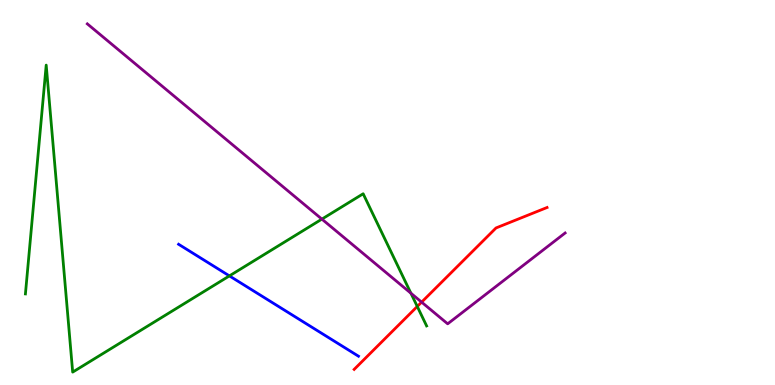[{'lines': ['blue', 'red'], 'intersections': []}, {'lines': ['green', 'red'], 'intersections': [{'x': 5.38, 'y': 2.04}]}, {'lines': ['purple', 'red'], 'intersections': [{'x': 5.44, 'y': 2.15}]}, {'lines': ['blue', 'green'], 'intersections': [{'x': 2.96, 'y': 2.83}]}, {'lines': ['blue', 'purple'], 'intersections': []}, {'lines': ['green', 'purple'], 'intersections': [{'x': 4.15, 'y': 4.31}, {'x': 5.3, 'y': 2.38}]}]